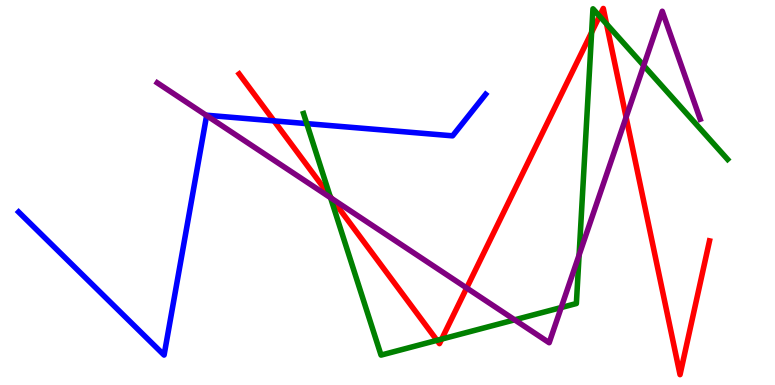[{'lines': ['blue', 'red'], 'intersections': [{'x': 3.54, 'y': 6.86}]}, {'lines': ['green', 'red'], 'intersections': [{'x': 4.26, 'y': 4.9}, {'x': 5.64, 'y': 1.16}, {'x': 5.7, 'y': 1.19}, {'x': 7.63, 'y': 9.16}, {'x': 7.74, 'y': 9.58}, {'x': 7.83, 'y': 9.38}]}, {'lines': ['purple', 'red'], 'intersections': [{'x': 4.28, 'y': 4.85}, {'x': 6.02, 'y': 2.52}, {'x': 8.08, 'y': 6.95}]}, {'lines': ['blue', 'green'], 'intersections': [{'x': 3.96, 'y': 6.79}]}, {'lines': ['blue', 'purple'], 'intersections': [{'x': 2.67, 'y': 7.0}]}, {'lines': ['green', 'purple'], 'intersections': [{'x': 4.27, 'y': 4.86}, {'x': 6.64, 'y': 1.69}, {'x': 7.24, 'y': 2.01}, {'x': 7.47, 'y': 3.38}, {'x': 8.31, 'y': 8.3}]}]